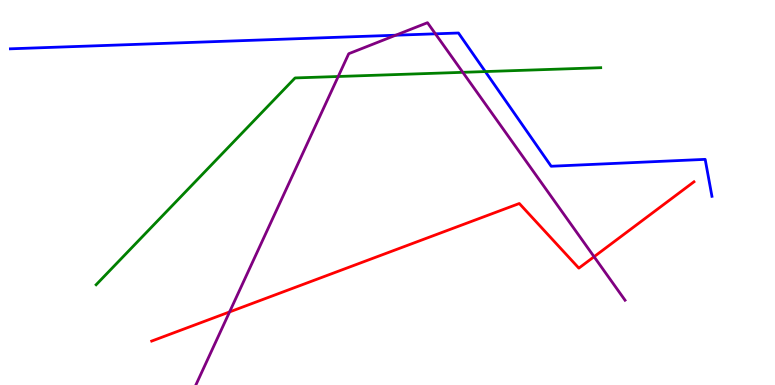[{'lines': ['blue', 'red'], 'intersections': []}, {'lines': ['green', 'red'], 'intersections': []}, {'lines': ['purple', 'red'], 'intersections': [{'x': 2.96, 'y': 1.9}, {'x': 7.67, 'y': 3.33}]}, {'lines': ['blue', 'green'], 'intersections': [{'x': 6.26, 'y': 8.14}]}, {'lines': ['blue', 'purple'], 'intersections': [{'x': 5.11, 'y': 9.09}, {'x': 5.62, 'y': 9.12}]}, {'lines': ['green', 'purple'], 'intersections': [{'x': 4.36, 'y': 8.01}, {'x': 5.97, 'y': 8.12}]}]